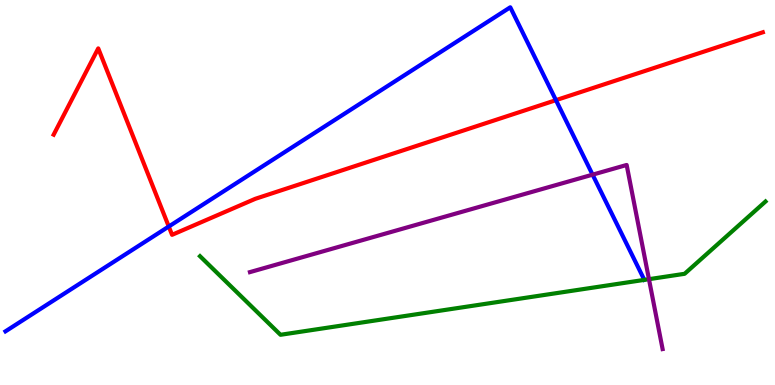[{'lines': ['blue', 'red'], 'intersections': [{'x': 2.18, 'y': 4.12}, {'x': 7.17, 'y': 7.4}]}, {'lines': ['green', 'red'], 'intersections': []}, {'lines': ['purple', 'red'], 'intersections': []}, {'lines': ['blue', 'green'], 'intersections': []}, {'lines': ['blue', 'purple'], 'intersections': [{'x': 7.65, 'y': 5.46}]}, {'lines': ['green', 'purple'], 'intersections': [{'x': 8.37, 'y': 2.75}]}]